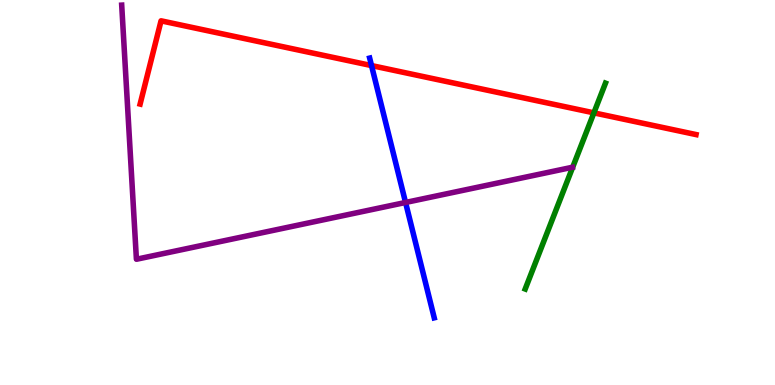[{'lines': ['blue', 'red'], 'intersections': [{'x': 4.79, 'y': 8.3}]}, {'lines': ['green', 'red'], 'intersections': [{'x': 7.66, 'y': 7.07}]}, {'lines': ['purple', 'red'], 'intersections': []}, {'lines': ['blue', 'green'], 'intersections': []}, {'lines': ['blue', 'purple'], 'intersections': [{'x': 5.23, 'y': 4.74}]}, {'lines': ['green', 'purple'], 'intersections': []}]